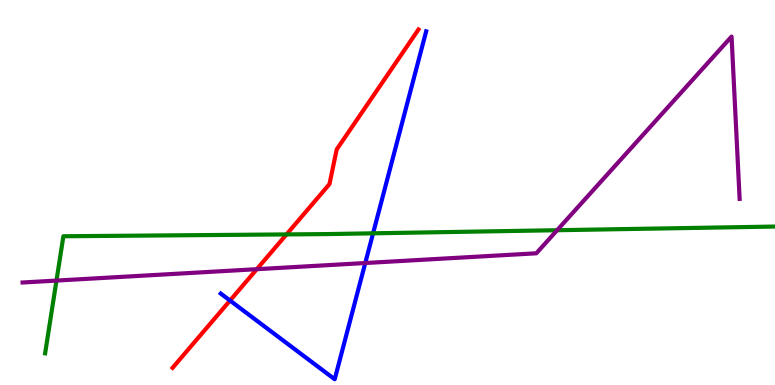[{'lines': ['blue', 'red'], 'intersections': [{'x': 2.97, 'y': 2.19}]}, {'lines': ['green', 'red'], 'intersections': [{'x': 3.7, 'y': 3.91}]}, {'lines': ['purple', 'red'], 'intersections': [{'x': 3.31, 'y': 3.01}]}, {'lines': ['blue', 'green'], 'intersections': [{'x': 4.81, 'y': 3.94}]}, {'lines': ['blue', 'purple'], 'intersections': [{'x': 4.71, 'y': 3.17}]}, {'lines': ['green', 'purple'], 'intersections': [{'x': 0.729, 'y': 2.71}, {'x': 7.19, 'y': 4.02}]}]